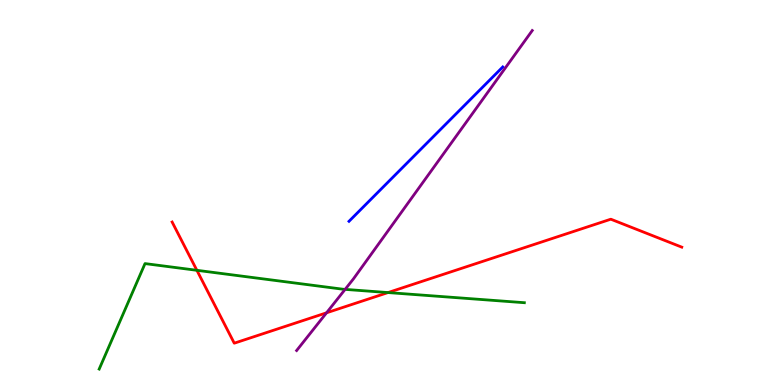[{'lines': ['blue', 'red'], 'intersections': []}, {'lines': ['green', 'red'], 'intersections': [{'x': 2.54, 'y': 2.98}, {'x': 5.01, 'y': 2.4}]}, {'lines': ['purple', 'red'], 'intersections': [{'x': 4.21, 'y': 1.88}]}, {'lines': ['blue', 'green'], 'intersections': []}, {'lines': ['blue', 'purple'], 'intersections': []}, {'lines': ['green', 'purple'], 'intersections': [{'x': 4.45, 'y': 2.48}]}]